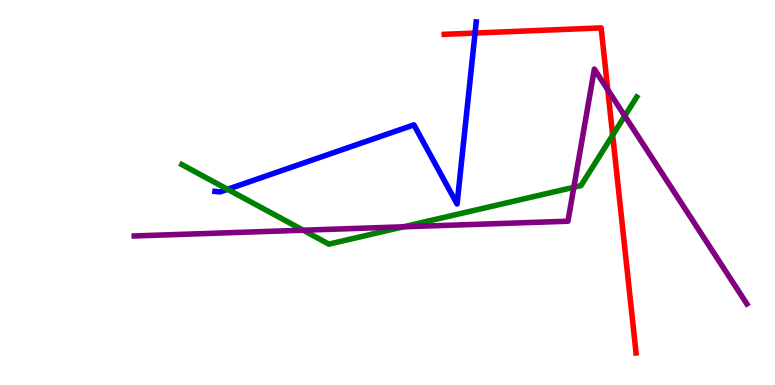[{'lines': ['blue', 'red'], 'intersections': [{'x': 6.13, 'y': 9.14}]}, {'lines': ['green', 'red'], 'intersections': [{'x': 7.91, 'y': 6.49}]}, {'lines': ['purple', 'red'], 'intersections': [{'x': 7.84, 'y': 7.67}]}, {'lines': ['blue', 'green'], 'intersections': [{'x': 2.94, 'y': 5.08}]}, {'lines': ['blue', 'purple'], 'intersections': []}, {'lines': ['green', 'purple'], 'intersections': [{'x': 3.91, 'y': 4.02}, {'x': 5.21, 'y': 4.11}, {'x': 7.4, 'y': 5.14}, {'x': 8.06, 'y': 6.99}]}]